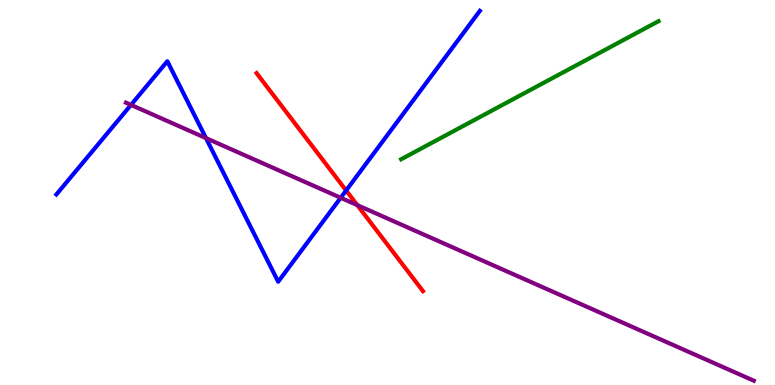[{'lines': ['blue', 'red'], 'intersections': [{'x': 4.47, 'y': 5.05}]}, {'lines': ['green', 'red'], 'intersections': []}, {'lines': ['purple', 'red'], 'intersections': [{'x': 4.61, 'y': 4.67}]}, {'lines': ['blue', 'green'], 'intersections': []}, {'lines': ['blue', 'purple'], 'intersections': [{'x': 1.69, 'y': 7.28}, {'x': 2.66, 'y': 6.41}, {'x': 4.4, 'y': 4.86}]}, {'lines': ['green', 'purple'], 'intersections': []}]